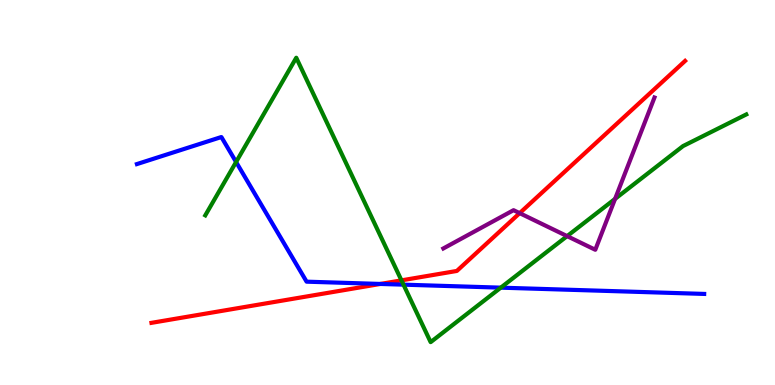[{'lines': ['blue', 'red'], 'intersections': [{'x': 4.91, 'y': 2.62}]}, {'lines': ['green', 'red'], 'intersections': [{'x': 5.18, 'y': 2.72}]}, {'lines': ['purple', 'red'], 'intersections': [{'x': 6.71, 'y': 4.46}]}, {'lines': ['blue', 'green'], 'intersections': [{'x': 3.05, 'y': 5.79}, {'x': 5.21, 'y': 2.61}, {'x': 6.46, 'y': 2.53}]}, {'lines': ['blue', 'purple'], 'intersections': []}, {'lines': ['green', 'purple'], 'intersections': [{'x': 7.32, 'y': 3.87}, {'x': 7.94, 'y': 4.83}]}]